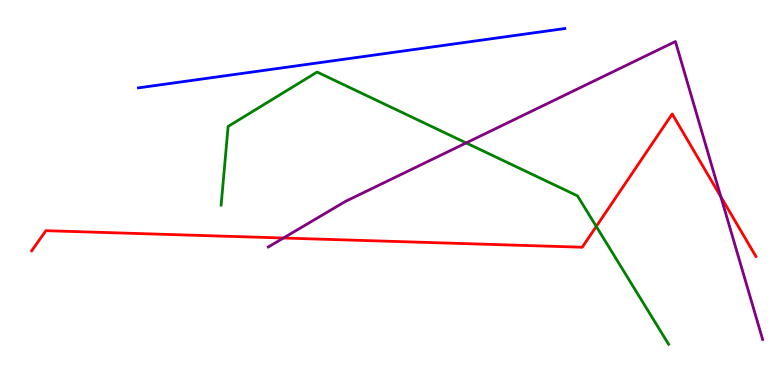[{'lines': ['blue', 'red'], 'intersections': []}, {'lines': ['green', 'red'], 'intersections': [{'x': 7.69, 'y': 4.12}]}, {'lines': ['purple', 'red'], 'intersections': [{'x': 3.66, 'y': 3.82}, {'x': 9.3, 'y': 4.89}]}, {'lines': ['blue', 'green'], 'intersections': []}, {'lines': ['blue', 'purple'], 'intersections': []}, {'lines': ['green', 'purple'], 'intersections': [{'x': 6.02, 'y': 6.29}]}]